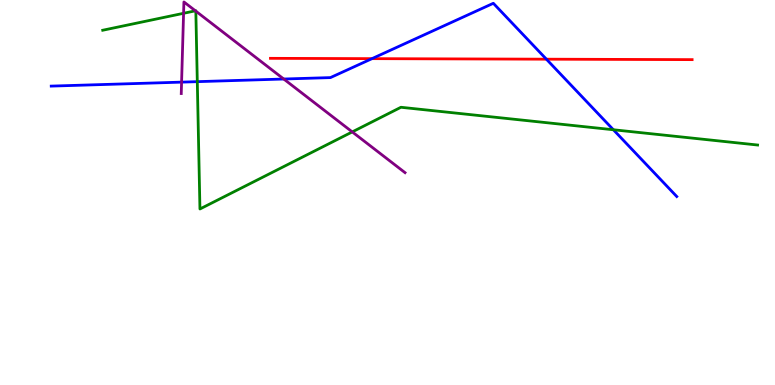[{'lines': ['blue', 'red'], 'intersections': [{'x': 4.8, 'y': 8.48}, {'x': 7.05, 'y': 8.46}]}, {'lines': ['green', 'red'], 'intersections': []}, {'lines': ['purple', 'red'], 'intersections': []}, {'lines': ['blue', 'green'], 'intersections': [{'x': 2.55, 'y': 7.88}, {'x': 7.91, 'y': 6.63}]}, {'lines': ['blue', 'purple'], 'intersections': [{'x': 2.34, 'y': 7.87}, {'x': 3.66, 'y': 7.95}]}, {'lines': ['green', 'purple'], 'intersections': [{'x': 2.37, 'y': 9.65}, {'x': 2.52, 'y': 9.72}, {'x': 2.53, 'y': 9.71}, {'x': 4.55, 'y': 6.57}]}]